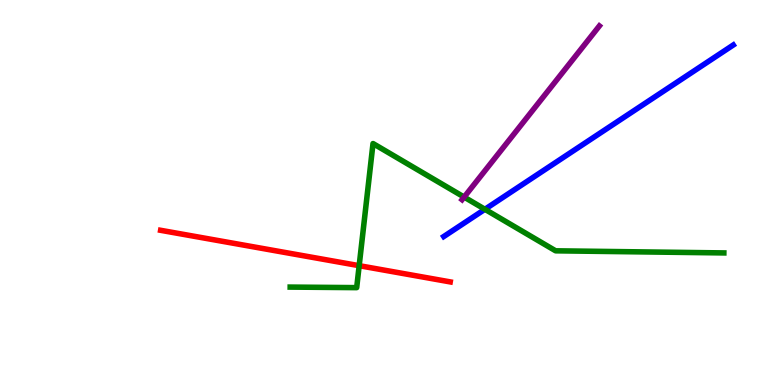[{'lines': ['blue', 'red'], 'intersections': []}, {'lines': ['green', 'red'], 'intersections': [{'x': 4.63, 'y': 3.1}]}, {'lines': ['purple', 'red'], 'intersections': []}, {'lines': ['blue', 'green'], 'intersections': [{'x': 6.26, 'y': 4.56}]}, {'lines': ['blue', 'purple'], 'intersections': []}, {'lines': ['green', 'purple'], 'intersections': [{'x': 5.99, 'y': 4.88}]}]